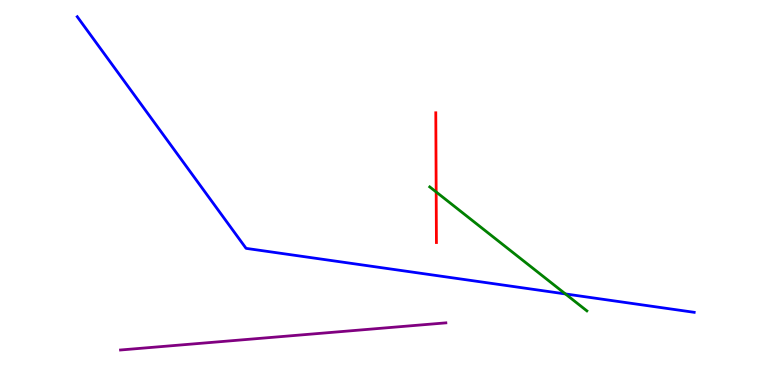[{'lines': ['blue', 'red'], 'intersections': []}, {'lines': ['green', 'red'], 'intersections': [{'x': 5.63, 'y': 5.01}]}, {'lines': ['purple', 'red'], 'intersections': []}, {'lines': ['blue', 'green'], 'intersections': [{'x': 7.3, 'y': 2.37}]}, {'lines': ['blue', 'purple'], 'intersections': []}, {'lines': ['green', 'purple'], 'intersections': []}]